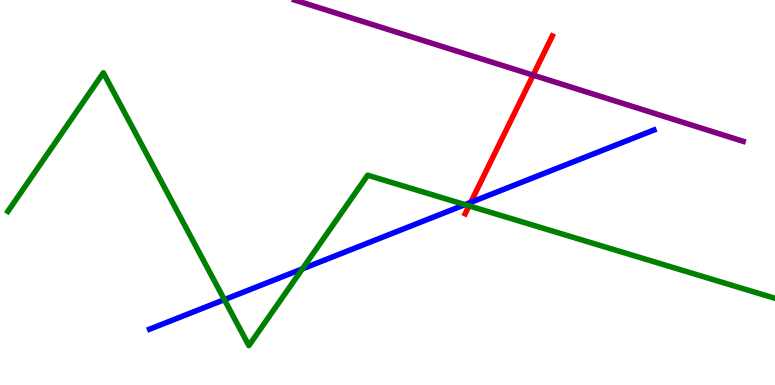[{'lines': ['blue', 'red'], 'intersections': [{'x': 6.07, 'y': 4.74}]}, {'lines': ['green', 'red'], 'intersections': [{'x': 6.05, 'y': 4.65}]}, {'lines': ['purple', 'red'], 'intersections': [{'x': 6.88, 'y': 8.05}]}, {'lines': ['blue', 'green'], 'intersections': [{'x': 2.9, 'y': 2.22}, {'x': 3.9, 'y': 3.02}, {'x': 6.0, 'y': 4.68}]}, {'lines': ['blue', 'purple'], 'intersections': []}, {'lines': ['green', 'purple'], 'intersections': []}]